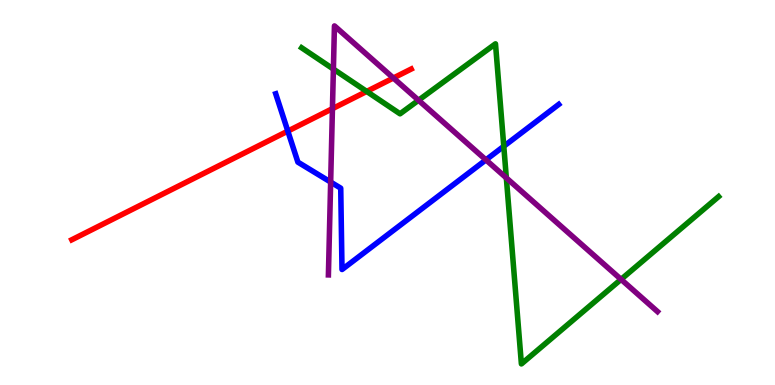[{'lines': ['blue', 'red'], 'intersections': [{'x': 3.71, 'y': 6.59}]}, {'lines': ['green', 'red'], 'intersections': [{'x': 4.73, 'y': 7.63}]}, {'lines': ['purple', 'red'], 'intersections': [{'x': 4.29, 'y': 7.18}, {'x': 5.08, 'y': 7.97}]}, {'lines': ['blue', 'green'], 'intersections': [{'x': 6.5, 'y': 6.2}]}, {'lines': ['blue', 'purple'], 'intersections': [{'x': 4.27, 'y': 5.27}, {'x': 6.27, 'y': 5.85}]}, {'lines': ['green', 'purple'], 'intersections': [{'x': 4.3, 'y': 8.21}, {'x': 5.4, 'y': 7.4}, {'x': 6.53, 'y': 5.38}, {'x': 8.01, 'y': 2.74}]}]